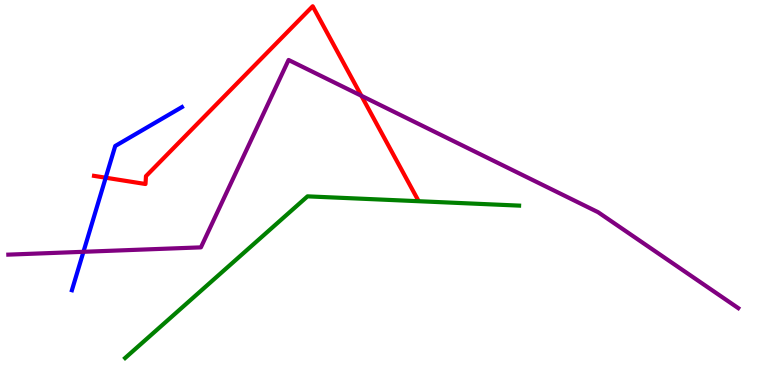[{'lines': ['blue', 'red'], 'intersections': [{'x': 1.36, 'y': 5.38}]}, {'lines': ['green', 'red'], 'intersections': []}, {'lines': ['purple', 'red'], 'intersections': [{'x': 4.66, 'y': 7.51}]}, {'lines': ['blue', 'green'], 'intersections': []}, {'lines': ['blue', 'purple'], 'intersections': [{'x': 1.08, 'y': 3.46}]}, {'lines': ['green', 'purple'], 'intersections': []}]